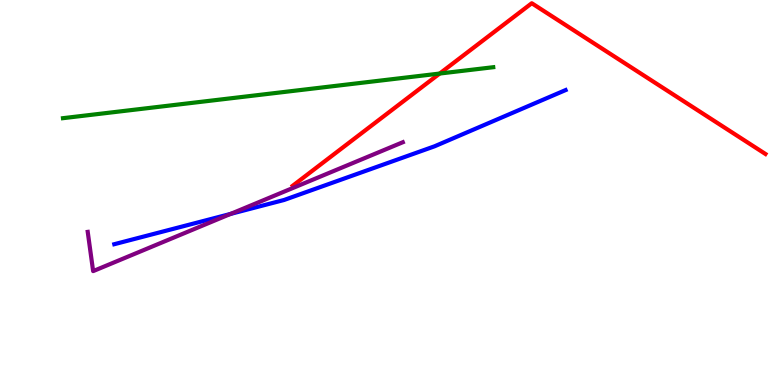[{'lines': ['blue', 'red'], 'intersections': []}, {'lines': ['green', 'red'], 'intersections': [{'x': 5.67, 'y': 8.09}]}, {'lines': ['purple', 'red'], 'intersections': []}, {'lines': ['blue', 'green'], 'intersections': []}, {'lines': ['blue', 'purple'], 'intersections': [{'x': 2.98, 'y': 4.44}]}, {'lines': ['green', 'purple'], 'intersections': []}]